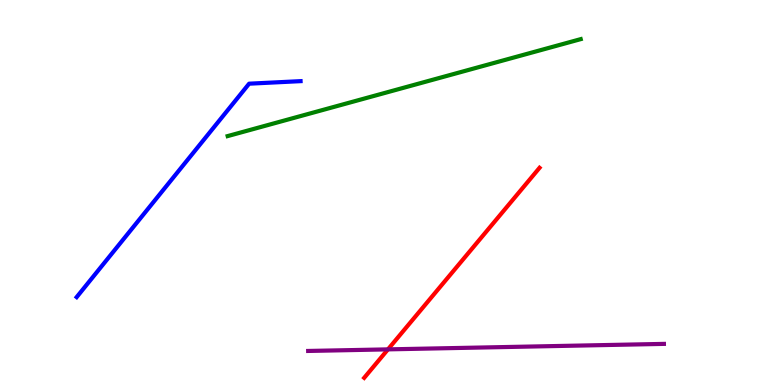[{'lines': ['blue', 'red'], 'intersections': []}, {'lines': ['green', 'red'], 'intersections': []}, {'lines': ['purple', 'red'], 'intersections': [{'x': 5.01, 'y': 0.925}]}, {'lines': ['blue', 'green'], 'intersections': []}, {'lines': ['blue', 'purple'], 'intersections': []}, {'lines': ['green', 'purple'], 'intersections': []}]